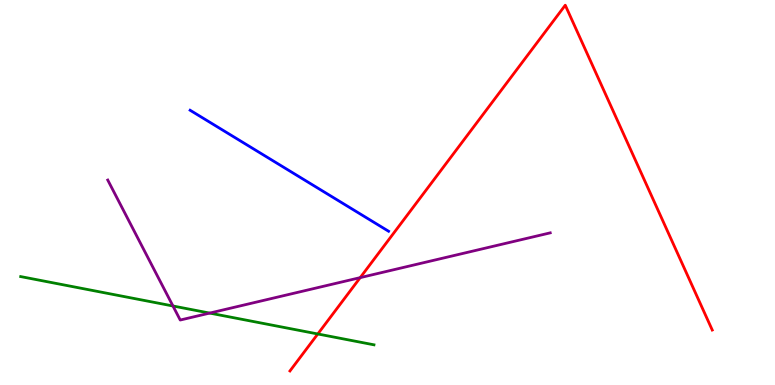[{'lines': ['blue', 'red'], 'intersections': []}, {'lines': ['green', 'red'], 'intersections': [{'x': 4.1, 'y': 1.33}]}, {'lines': ['purple', 'red'], 'intersections': [{'x': 4.65, 'y': 2.79}]}, {'lines': ['blue', 'green'], 'intersections': []}, {'lines': ['blue', 'purple'], 'intersections': []}, {'lines': ['green', 'purple'], 'intersections': [{'x': 2.23, 'y': 2.05}, {'x': 2.71, 'y': 1.87}]}]